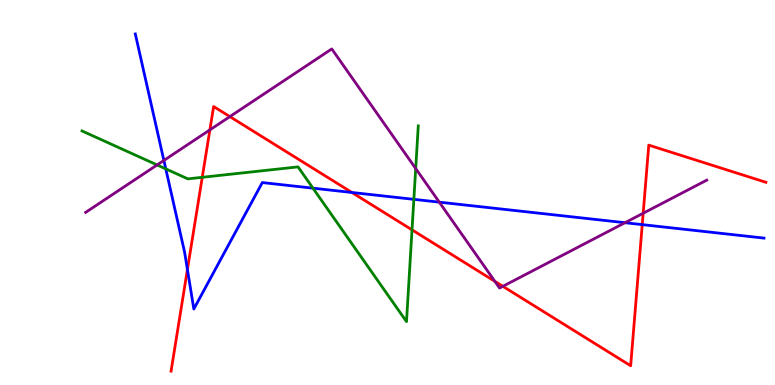[{'lines': ['blue', 'red'], 'intersections': [{'x': 2.42, 'y': 3.0}, {'x': 4.54, 'y': 5.0}, {'x': 8.29, 'y': 4.17}]}, {'lines': ['green', 'red'], 'intersections': [{'x': 2.61, 'y': 5.39}, {'x': 5.32, 'y': 4.03}]}, {'lines': ['purple', 'red'], 'intersections': [{'x': 2.71, 'y': 6.63}, {'x': 2.97, 'y': 6.97}, {'x': 6.39, 'y': 2.69}, {'x': 6.49, 'y': 2.56}, {'x': 8.3, 'y': 4.46}]}, {'lines': ['blue', 'green'], 'intersections': [{'x': 2.14, 'y': 5.61}, {'x': 4.04, 'y': 5.11}, {'x': 5.34, 'y': 4.82}]}, {'lines': ['blue', 'purple'], 'intersections': [{'x': 2.11, 'y': 5.83}, {'x': 5.67, 'y': 4.75}, {'x': 8.06, 'y': 4.22}]}, {'lines': ['green', 'purple'], 'intersections': [{'x': 2.03, 'y': 5.72}, {'x': 5.36, 'y': 5.62}]}]